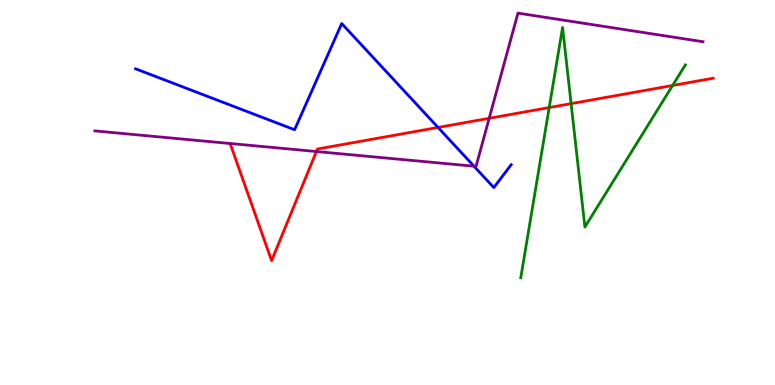[{'lines': ['blue', 'red'], 'intersections': [{'x': 5.65, 'y': 6.69}]}, {'lines': ['green', 'red'], 'intersections': [{'x': 7.09, 'y': 7.21}, {'x': 7.37, 'y': 7.31}, {'x': 8.68, 'y': 7.78}]}, {'lines': ['purple', 'red'], 'intersections': [{'x': 4.08, 'y': 6.06}, {'x': 6.31, 'y': 6.93}]}, {'lines': ['blue', 'green'], 'intersections': []}, {'lines': ['blue', 'purple'], 'intersections': [{'x': 6.12, 'y': 5.68}]}, {'lines': ['green', 'purple'], 'intersections': []}]